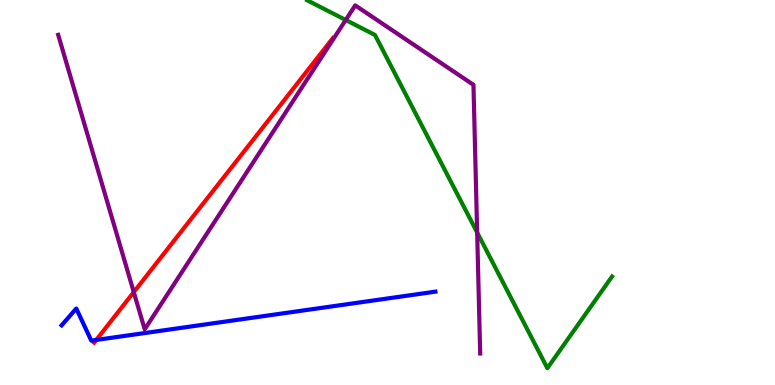[{'lines': ['blue', 'red'], 'intersections': [{'x': 1.24, 'y': 1.17}]}, {'lines': ['green', 'red'], 'intersections': []}, {'lines': ['purple', 'red'], 'intersections': [{'x': 1.73, 'y': 2.41}]}, {'lines': ['blue', 'green'], 'intersections': []}, {'lines': ['blue', 'purple'], 'intersections': []}, {'lines': ['green', 'purple'], 'intersections': [{'x': 4.46, 'y': 9.48}, {'x': 6.16, 'y': 3.96}]}]